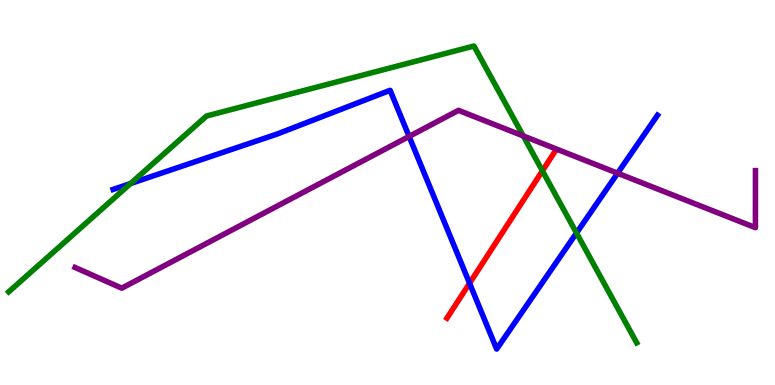[{'lines': ['blue', 'red'], 'intersections': [{'x': 6.06, 'y': 2.64}]}, {'lines': ['green', 'red'], 'intersections': [{'x': 7.0, 'y': 5.56}]}, {'lines': ['purple', 'red'], 'intersections': []}, {'lines': ['blue', 'green'], 'intersections': [{'x': 1.68, 'y': 5.23}, {'x': 7.44, 'y': 3.95}]}, {'lines': ['blue', 'purple'], 'intersections': [{'x': 5.28, 'y': 6.46}, {'x': 7.97, 'y': 5.5}]}, {'lines': ['green', 'purple'], 'intersections': [{'x': 6.75, 'y': 6.47}]}]